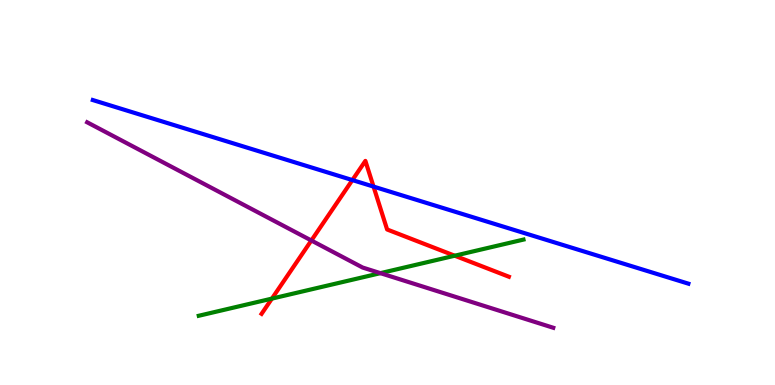[{'lines': ['blue', 'red'], 'intersections': [{'x': 4.55, 'y': 5.32}, {'x': 4.82, 'y': 5.15}]}, {'lines': ['green', 'red'], 'intersections': [{'x': 3.51, 'y': 2.24}, {'x': 5.87, 'y': 3.36}]}, {'lines': ['purple', 'red'], 'intersections': [{'x': 4.02, 'y': 3.75}]}, {'lines': ['blue', 'green'], 'intersections': []}, {'lines': ['blue', 'purple'], 'intersections': []}, {'lines': ['green', 'purple'], 'intersections': [{'x': 4.91, 'y': 2.91}]}]